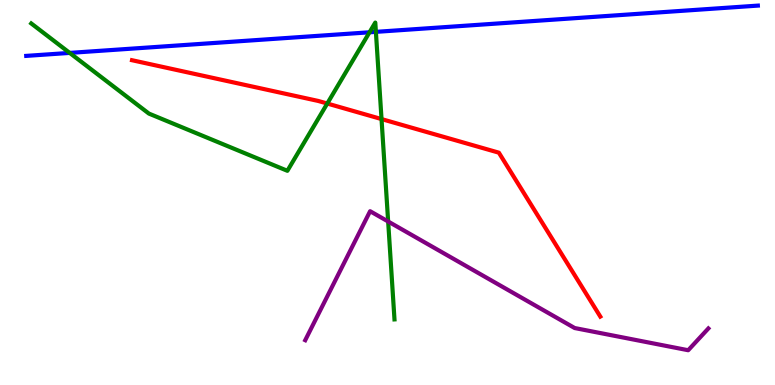[{'lines': ['blue', 'red'], 'intersections': []}, {'lines': ['green', 'red'], 'intersections': [{'x': 4.22, 'y': 7.31}, {'x': 4.92, 'y': 6.91}]}, {'lines': ['purple', 'red'], 'intersections': []}, {'lines': ['blue', 'green'], 'intersections': [{'x': 0.899, 'y': 8.63}, {'x': 4.77, 'y': 9.16}, {'x': 4.85, 'y': 9.17}]}, {'lines': ['blue', 'purple'], 'intersections': []}, {'lines': ['green', 'purple'], 'intersections': [{'x': 5.01, 'y': 4.25}]}]